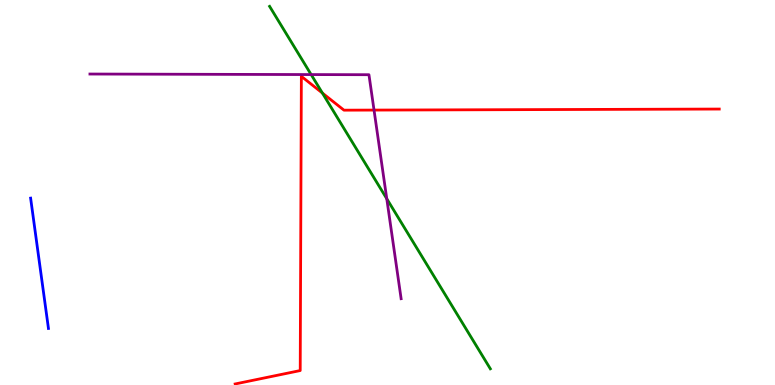[{'lines': ['blue', 'red'], 'intersections': []}, {'lines': ['green', 'red'], 'intersections': [{'x': 4.16, 'y': 7.58}]}, {'lines': ['purple', 'red'], 'intersections': [{'x': 4.83, 'y': 7.14}]}, {'lines': ['blue', 'green'], 'intersections': []}, {'lines': ['blue', 'purple'], 'intersections': []}, {'lines': ['green', 'purple'], 'intersections': [{'x': 4.01, 'y': 8.06}, {'x': 4.99, 'y': 4.84}]}]